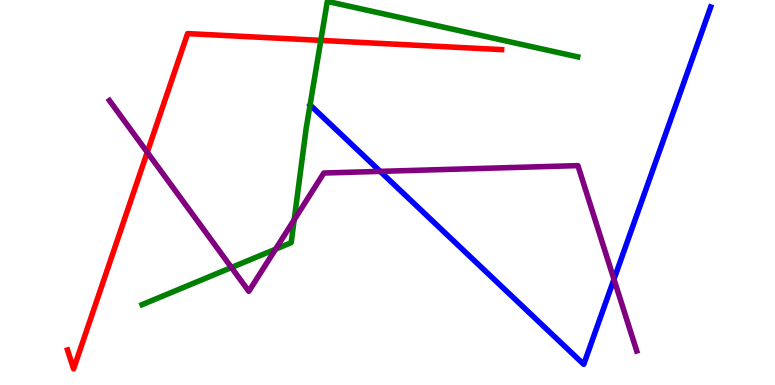[{'lines': ['blue', 'red'], 'intersections': []}, {'lines': ['green', 'red'], 'intersections': [{'x': 4.14, 'y': 8.95}]}, {'lines': ['purple', 'red'], 'intersections': [{'x': 1.9, 'y': 6.04}]}, {'lines': ['blue', 'green'], 'intersections': []}, {'lines': ['blue', 'purple'], 'intersections': [{'x': 4.91, 'y': 5.55}, {'x': 7.92, 'y': 2.75}]}, {'lines': ['green', 'purple'], 'intersections': [{'x': 2.99, 'y': 3.05}, {'x': 3.56, 'y': 3.53}, {'x': 3.8, 'y': 4.29}]}]